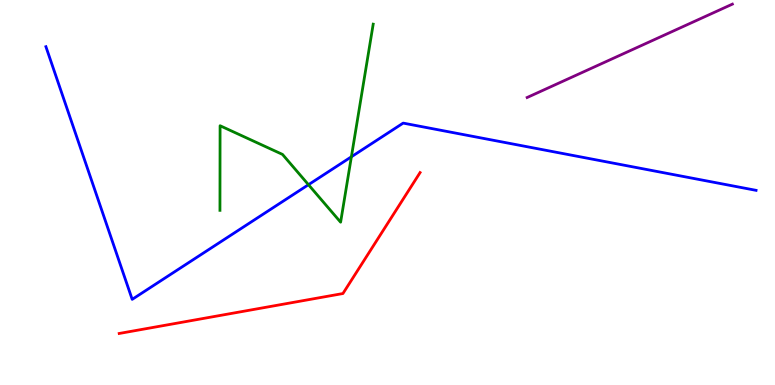[{'lines': ['blue', 'red'], 'intersections': []}, {'lines': ['green', 'red'], 'intersections': []}, {'lines': ['purple', 'red'], 'intersections': []}, {'lines': ['blue', 'green'], 'intersections': [{'x': 3.98, 'y': 5.2}, {'x': 4.53, 'y': 5.93}]}, {'lines': ['blue', 'purple'], 'intersections': []}, {'lines': ['green', 'purple'], 'intersections': []}]